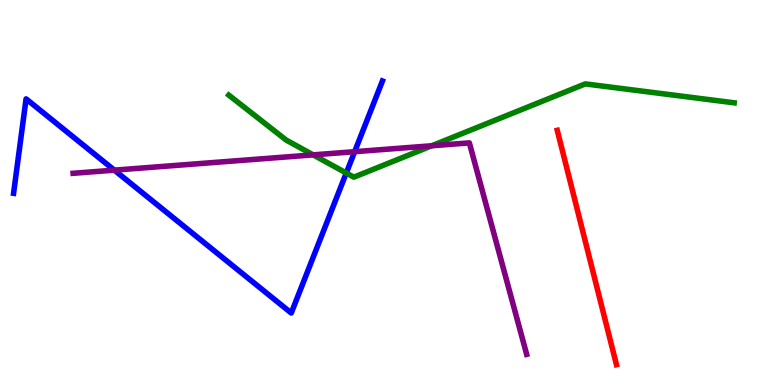[{'lines': ['blue', 'red'], 'intersections': []}, {'lines': ['green', 'red'], 'intersections': []}, {'lines': ['purple', 'red'], 'intersections': []}, {'lines': ['blue', 'green'], 'intersections': [{'x': 4.47, 'y': 5.51}]}, {'lines': ['blue', 'purple'], 'intersections': [{'x': 1.48, 'y': 5.58}, {'x': 4.58, 'y': 6.06}]}, {'lines': ['green', 'purple'], 'intersections': [{'x': 4.04, 'y': 5.98}, {'x': 5.57, 'y': 6.21}]}]